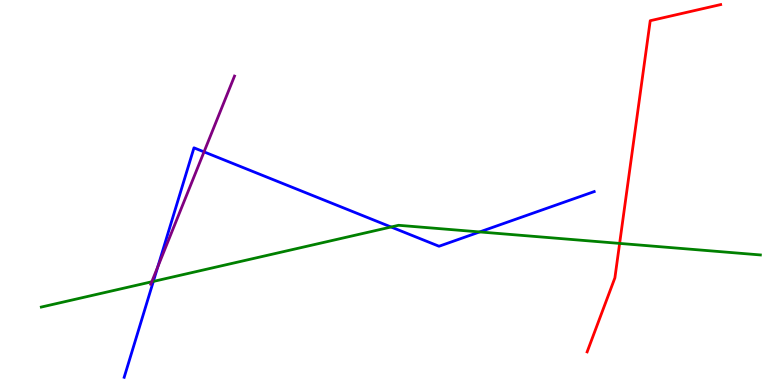[{'lines': ['blue', 'red'], 'intersections': []}, {'lines': ['green', 'red'], 'intersections': [{'x': 8.0, 'y': 3.68}]}, {'lines': ['purple', 'red'], 'intersections': []}, {'lines': ['blue', 'green'], 'intersections': [{'x': 1.98, 'y': 2.69}, {'x': 5.05, 'y': 4.1}, {'x': 6.19, 'y': 3.98}]}, {'lines': ['blue', 'purple'], 'intersections': [{'x': 2.04, 'y': 3.07}, {'x': 2.63, 'y': 6.06}]}, {'lines': ['green', 'purple'], 'intersections': [{'x': 1.96, 'y': 2.68}]}]